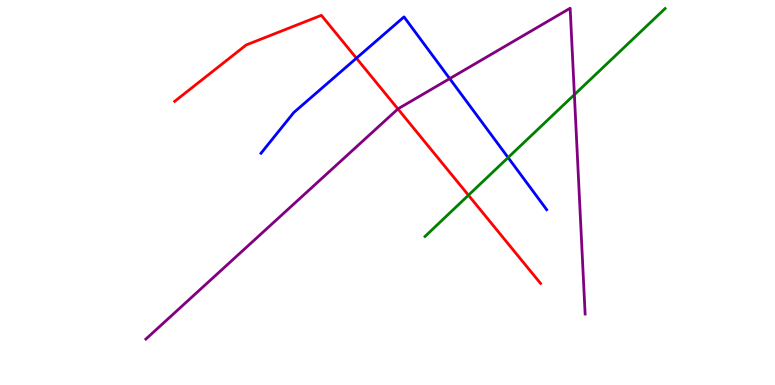[{'lines': ['blue', 'red'], 'intersections': [{'x': 4.6, 'y': 8.49}]}, {'lines': ['green', 'red'], 'intersections': [{'x': 6.04, 'y': 4.93}]}, {'lines': ['purple', 'red'], 'intersections': [{'x': 5.13, 'y': 7.17}]}, {'lines': ['blue', 'green'], 'intersections': [{'x': 6.56, 'y': 5.91}]}, {'lines': ['blue', 'purple'], 'intersections': [{'x': 5.8, 'y': 7.96}]}, {'lines': ['green', 'purple'], 'intersections': [{'x': 7.41, 'y': 7.54}]}]